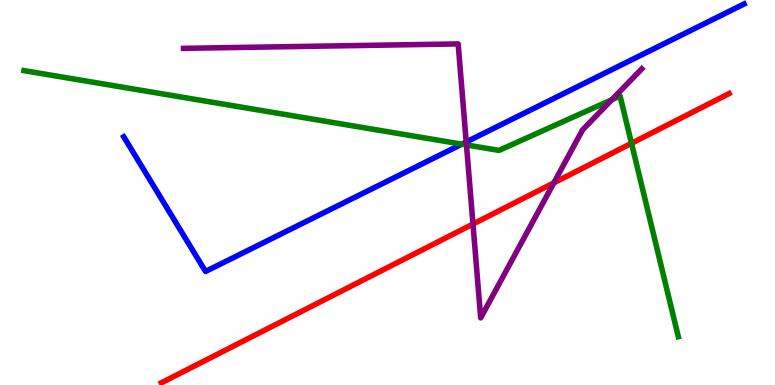[{'lines': ['blue', 'red'], 'intersections': []}, {'lines': ['green', 'red'], 'intersections': [{'x': 8.15, 'y': 6.28}]}, {'lines': ['purple', 'red'], 'intersections': [{'x': 6.1, 'y': 4.18}, {'x': 7.15, 'y': 5.25}]}, {'lines': ['blue', 'green'], 'intersections': [{'x': 5.96, 'y': 6.26}]}, {'lines': ['blue', 'purple'], 'intersections': [{'x': 6.02, 'y': 6.31}]}, {'lines': ['green', 'purple'], 'intersections': [{'x': 6.02, 'y': 6.24}, {'x': 7.89, 'y': 7.41}]}]